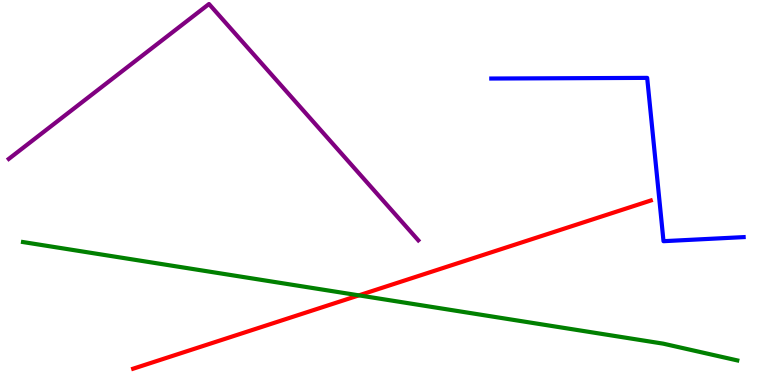[{'lines': ['blue', 'red'], 'intersections': []}, {'lines': ['green', 'red'], 'intersections': [{'x': 4.63, 'y': 2.33}]}, {'lines': ['purple', 'red'], 'intersections': []}, {'lines': ['blue', 'green'], 'intersections': []}, {'lines': ['blue', 'purple'], 'intersections': []}, {'lines': ['green', 'purple'], 'intersections': []}]